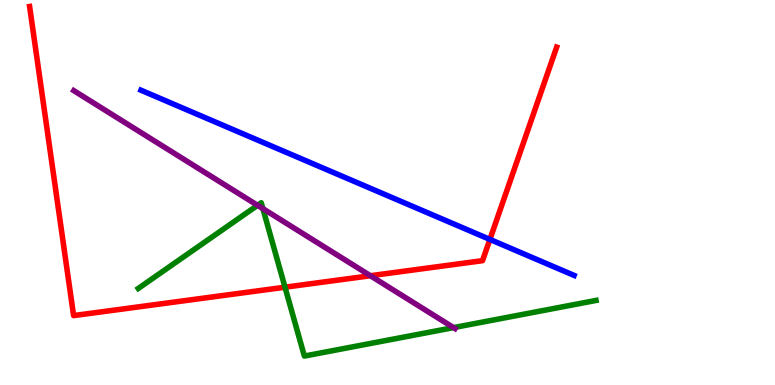[{'lines': ['blue', 'red'], 'intersections': [{'x': 6.32, 'y': 3.78}]}, {'lines': ['green', 'red'], 'intersections': [{'x': 3.68, 'y': 2.54}]}, {'lines': ['purple', 'red'], 'intersections': [{'x': 4.78, 'y': 2.84}]}, {'lines': ['blue', 'green'], 'intersections': []}, {'lines': ['blue', 'purple'], 'intersections': []}, {'lines': ['green', 'purple'], 'intersections': [{'x': 3.32, 'y': 4.67}, {'x': 3.39, 'y': 4.58}, {'x': 5.85, 'y': 1.49}]}]